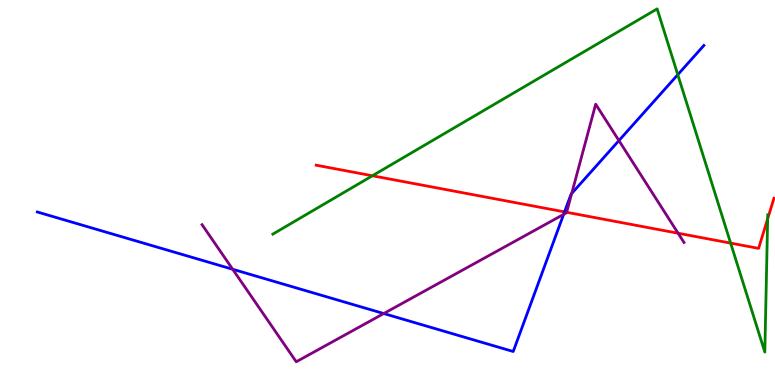[{'lines': ['blue', 'red'], 'intersections': [{'x': 7.28, 'y': 4.5}]}, {'lines': ['green', 'red'], 'intersections': [{'x': 4.81, 'y': 5.43}, {'x': 9.43, 'y': 3.69}, {'x': 9.91, 'y': 4.32}]}, {'lines': ['purple', 'red'], 'intersections': [{'x': 7.31, 'y': 4.49}, {'x': 8.75, 'y': 3.94}]}, {'lines': ['blue', 'green'], 'intersections': [{'x': 8.75, 'y': 8.06}]}, {'lines': ['blue', 'purple'], 'intersections': [{'x': 3.0, 'y': 3.01}, {'x': 4.95, 'y': 1.86}, {'x': 7.27, 'y': 4.43}, {'x': 7.38, 'y': 4.97}, {'x': 7.99, 'y': 6.35}]}, {'lines': ['green', 'purple'], 'intersections': []}]